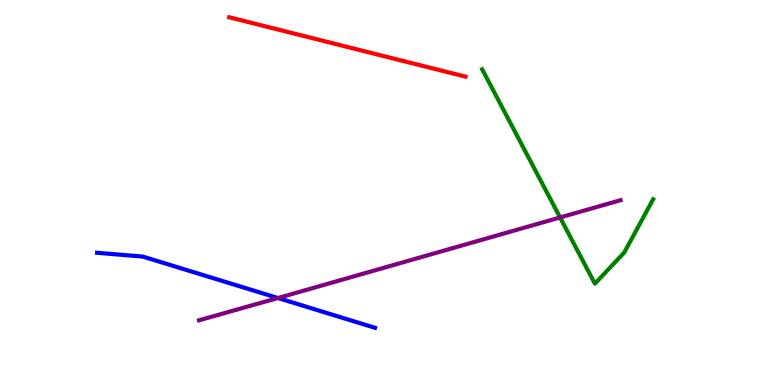[{'lines': ['blue', 'red'], 'intersections': []}, {'lines': ['green', 'red'], 'intersections': []}, {'lines': ['purple', 'red'], 'intersections': []}, {'lines': ['blue', 'green'], 'intersections': []}, {'lines': ['blue', 'purple'], 'intersections': [{'x': 3.59, 'y': 2.26}]}, {'lines': ['green', 'purple'], 'intersections': [{'x': 7.23, 'y': 4.35}]}]